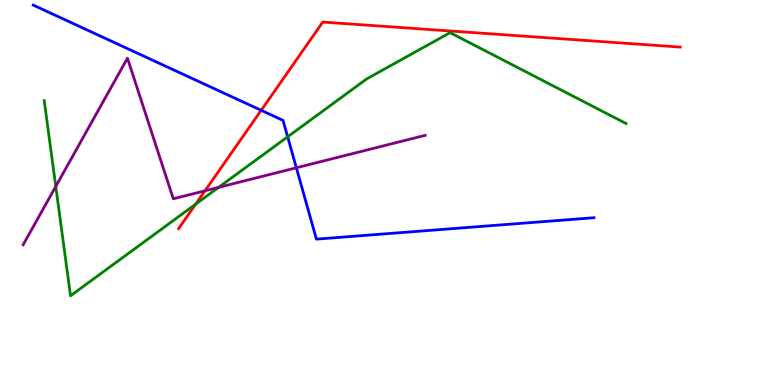[{'lines': ['blue', 'red'], 'intersections': [{'x': 3.37, 'y': 7.13}]}, {'lines': ['green', 'red'], 'intersections': [{'x': 2.53, 'y': 4.7}]}, {'lines': ['purple', 'red'], 'intersections': [{'x': 2.65, 'y': 5.04}]}, {'lines': ['blue', 'green'], 'intersections': [{'x': 3.71, 'y': 6.45}]}, {'lines': ['blue', 'purple'], 'intersections': [{'x': 3.82, 'y': 5.64}]}, {'lines': ['green', 'purple'], 'intersections': [{'x': 0.72, 'y': 5.16}, {'x': 2.82, 'y': 5.13}]}]